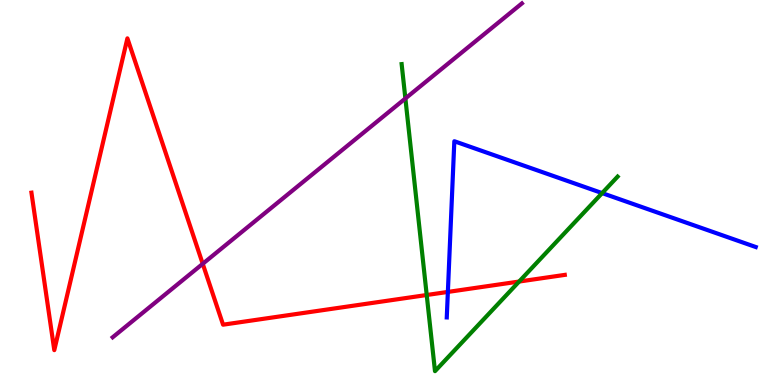[{'lines': ['blue', 'red'], 'intersections': [{'x': 5.78, 'y': 2.42}]}, {'lines': ['green', 'red'], 'intersections': [{'x': 5.51, 'y': 2.34}, {'x': 6.7, 'y': 2.69}]}, {'lines': ['purple', 'red'], 'intersections': [{'x': 2.62, 'y': 3.15}]}, {'lines': ['blue', 'green'], 'intersections': [{'x': 7.77, 'y': 4.98}]}, {'lines': ['blue', 'purple'], 'intersections': []}, {'lines': ['green', 'purple'], 'intersections': [{'x': 5.23, 'y': 7.44}]}]